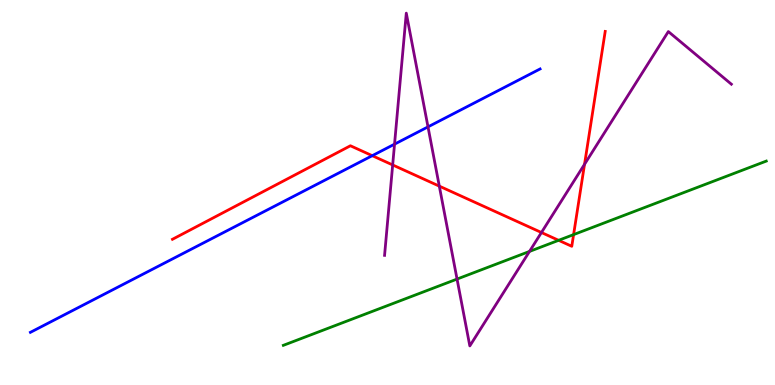[{'lines': ['blue', 'red'], 'intersections': [{'x': 4.8, 'y': 5.96}]}, {'lines': ['green', 'red'], 'intersections': [{'x': 7.21, 'y': 3.76}, {'x': 7.4, 'y': 3.91}]}, {'lines': ['purple', 'red'], 'intersections': [{'x': 5.07, 'y': 5.72}, {'x': 5.67, 'y': 5.17}, {'x': 6.99, 'y': 3.96}, {'x': 7.54, 'y': 5.73}]}, {'lines': ['blue', 'green'], 'intersections': []}, {'lines': ['blue', 'purple'], 'intersections': [{'x': 5.09, 'y': 6.26}, {'x': 5.52, 'y': 6.7}]}, {'lines': ['green', 'purple'], 'intersections': [{'x': 5.9, 'y': 2.75}, {'x': 6.83, 'y': 3.47}]}]